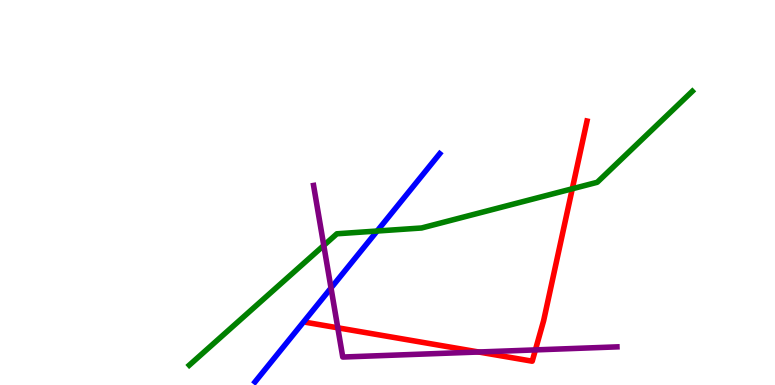[{'lines': ['blue', 'red'], 'intersections': []}, {'lines': ['green', 'red'], 'intersections': [{'x': 7.38, 'y': 5.1}]}, {'lines': ['purple', 'red'], 'intersections': [{'x': 4.36, 'y': 1.49}, {'x': 6.18, 'y': 0.857}, {'x': 6.91, 'y': 0.912}]}, {'lines': ['blue', 'green'], 'intersections': [{'x': 4.87, 'y': 4.0}]}, {'lines': ['blue', 'purple'], 'intersections': [{'x': 4.27, 'y': 2.52}]}, {'lines': ['green', 'purple'], 'intersections': [{'x': 4.18, 'y': 3.62}]}]